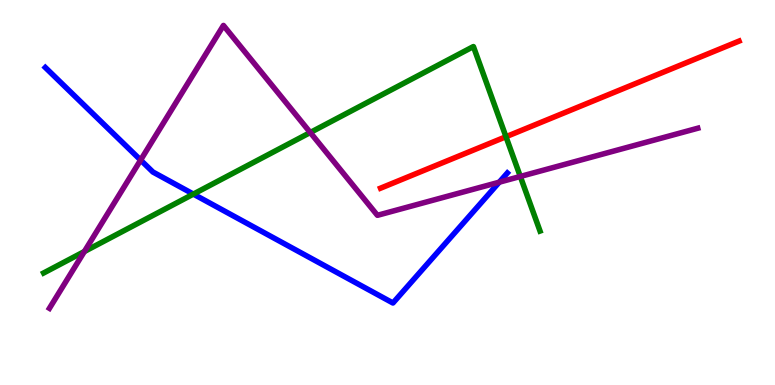[{'lines': ['blue', 'red'], 'intersections': []}, {'lines': ['green', 'red'], 'intersections': [{'x': 6.53, 'y': 6.45}]}, {'lines': ['purple', 'red'], 'intersections': []}, {'lines': ['blue', 'green'], 'intersections': [{'x': 2.5, 'y': 4.96}]}, {'lines': ['blue', 'purple'], 'intersections': [{'x': 1.81, 'y': 5.84}, {'x': 6.44, 'y': 5.27}]}, {'lines': ['green', 'purple'], 'intersections': [{'x': 1.09, 'y': 3.47}, {'x': 4.0, 'y': 6.56}, {'x': 6.71, 'y': 5.42}]}]